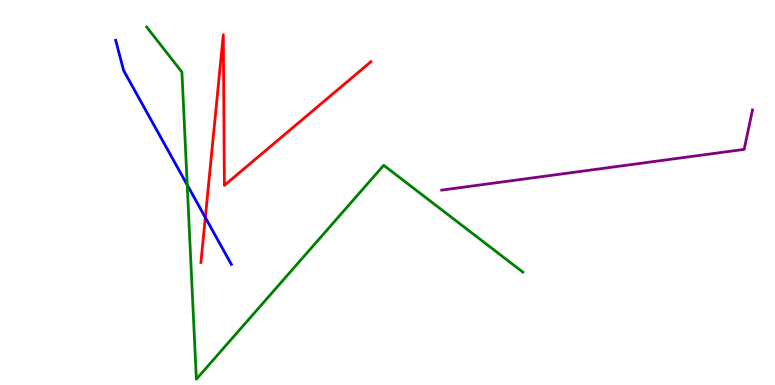[{'lines': ['blue', 'red'], 'intersections': [{'x': 2.65, 'y': 4.35}]}, {'lines': ['green', 'red'], 'intersections': []}, {'lines': ['purple', 'red'], 'intersections': []}, {'lines': ['blue', 'green'], 'intersections': [{'x': 2.42, 'y': 5.2}]}, {'lines': ['blue', 'purple'], 'intersections': []}, {'lines': ['green', 'purple'], 'intersections': []}]